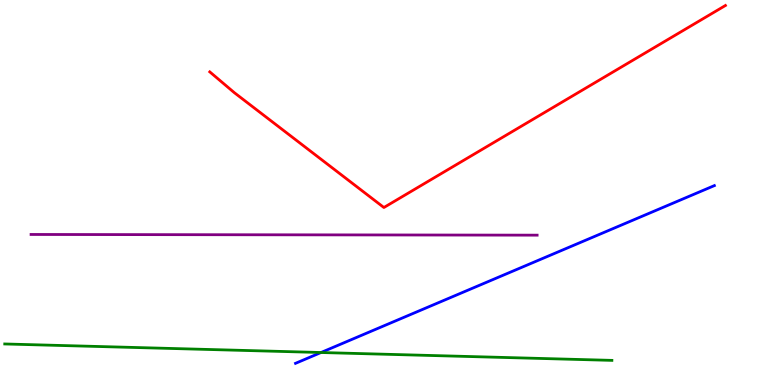[{'lines': ['blue', 'red'], 'intersections': []}, {'lines': ['green', 'red'], 'intersections': []}, {'lines': ['purple', 'red'], 'intersections': []}, {'lines': ['blue', 'green'], 'intersections': [{'x': 4.14, 'y': 0.844}]}, {'lines': ['blue', 'purple'], 'intersections': []}, {'lines': ['green', 'purple'], 'intersections': []}]